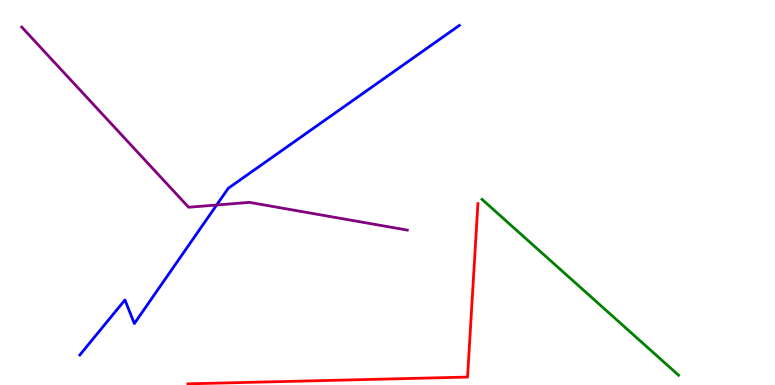[{'lines': ['blue', 'red'], 'intersections': []}, {'lines': ['green', 'red'], 'intersections': []}, {'lines': ['purple', 'red'], 'intersections': []}, {'lines': ['blue', 'green'], 'intersections': []}, {'lines': ['blue', 'purple'], 'intersections': [{'x': 2.8, 'y': 4.68}]}, {'lines': ['green', 'purple'], 'intersections': []}]